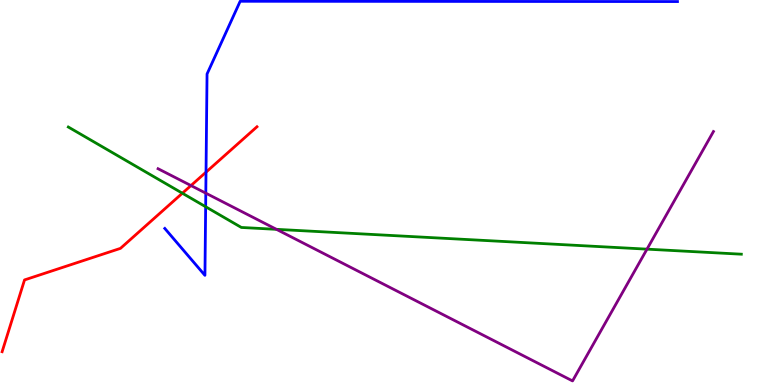[{'lines': ['blue', 'red'], 'intersections': [{'x': 2.66, 'y': 5.53}]}, {'lines': ['green', 'red'], 'intersections': [{'x': 2.35, 'y': 4.98}]}, {'lines': ['purple', 'red'], 'intersections': [{'x': 2.46, 'y': 5.18}]}, {'lines': ['blue', 'green'], 'intersections': [{'x': 2.65, 'y': 4.63}]}, {'lines': ['blue', 'purple'], 'intersections': [{'x': 2.66, 'y': 4.98}]}, {'lines': ['green', 'purple'], 'intersections': [{'x': 3.57, 'y': 4.04}, {'x': 8.35, 'y': 3.53}]}]